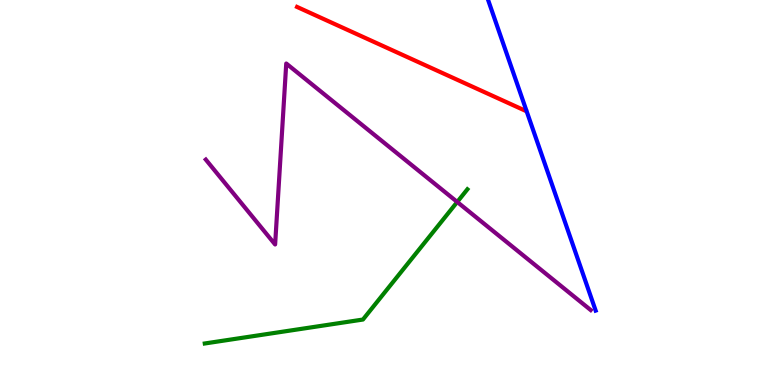[{'lines': ['blue', 'red'], 'intersections': []}, {'lines': ['green', 'red'], 'intersections': []}, {'lines': ['purple', 'red'], 'intersections': []}, {'lines': ['blue', 'green'], 'intersections': []}, {'lines': ['blue', 'purple'], 'intersections': []}, {'lines': ['green', 'purple'], 'intersections': [{'x': 5.9, 'y': 4.75}]}]